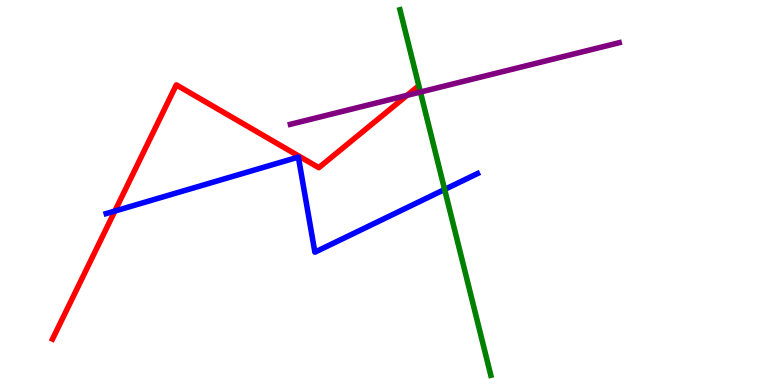[{'lines': ['blue', 'red'], 'intersections': [{'x': 1.48, 'y': 4.52}]}, {'lines': ['green', 'red'], 'intersections': []}, {'lines': ['purple', 'red'], 'intersections': [{'x': 5.25, 'y': 7.52}]}, {'lines': ['blue', 'green'], 'intersections': [{'x': 5.74, 'y': 5.08}]}, {'lines': ['blue', 'purple'], 'intersections': []}, {'lines': ['green', 'purple'], 'intersections': [{'x': 5.42, 'y': 7.61}]}]